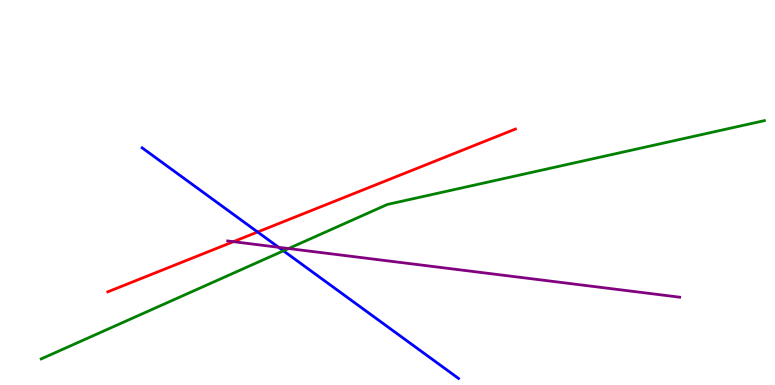[{'lines': ['blue', 'red'], 'intersections': [{'x': 3.32, 'y': 3.97}]}, {'lines': ['green', 'red'], 'intersections': []}, {'lines': ['purple', 'red'], 'intersections': [{'x': 3.01, 'y': 3.72}]}, {'lines': ['blue', 'green'], 'intersections': [{'x': 3.66, 'y': 3.49}]}, {'lines': ['blue', 'purple'], 'intersections': [{'x': 3.59, 'y': 3.58}]}, {'lines': ['green', 'purple'], 'intersections': [{'x': 3.72, 'y': 3.54}]}]